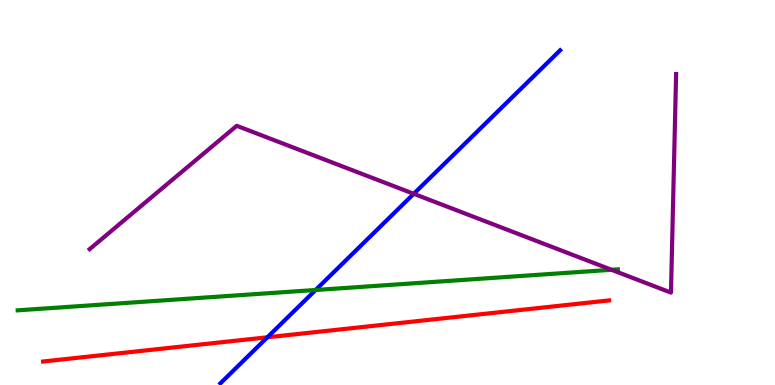[{'lines': ['blue', 'red'], 'intersections': [{'x': 3.45, 'y': 1.24}]}, {'lines': ['green', 'red'], 'intersections': []}, {'lines': ['purple', 'red'], 'intersections': []}, {'lines': ['blue', 'green'], 'intersections': [{'x': 4.07, 'y': 2.47}]}, {'lines': ['blue', 'purple'], 'intersections': [{'x': 5.34, 'y': 4.97}]}, {'lines': ['green', 'purple'], 'intersections': [{'x': 7.89, 'y': 2.99}]}]